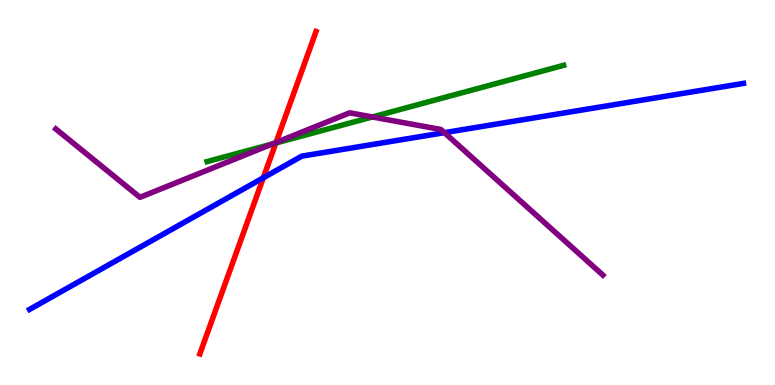[{'lines': ['blue', 'red'], 'intersections': [{'x': 3.4, 'y': 5.38}]}, {'lines': ['green', 'red'], 'intersections': [{'x': 3.56, 'y': 6.29}]}, {'lines': ['purple', 'red'], 'intersections': [{'x': 3.56, 'y': 6.3}]}, {'lines': ['blue', 'green'], 'intersections': []}, {'lines': ['blue', 'purple'], 'intersections': [{'x': 5.73, 'y': 6.55}]}, {'lines': ['green', 'purple'], 'intersections': [{'x': 3.52, 'y': 6.26}, {'x': 4.8, 'y': 6.96}]}]